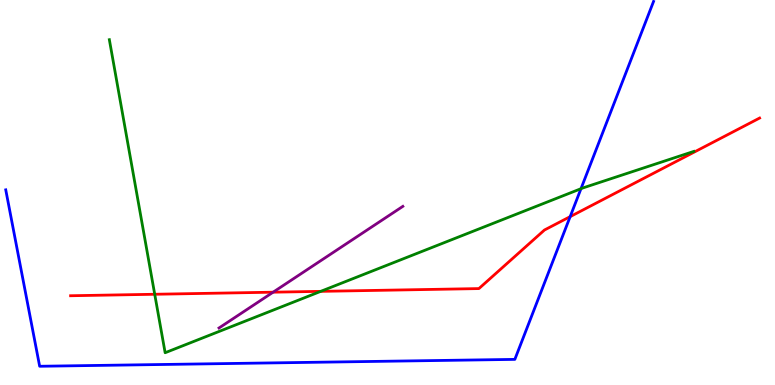[{'lines': ['blue', 'red'], 'intersections': [{'x': 7.36, 'y': 4.37}]}, {'lines': ['green', 'red'], 'intersections': [{'x': 2.0, 'y': 2.36}, {'x': 4.14, 'y': 2.43}]}, {'lines': ['purple', 'red'], 'intersections': [{'x': 3.52, 'y': 2.41}]}, {'lines': ['blue', 'green'], 'intersections': [{'x': 7.5, 'y': 5.1}]}, {'lines': ['blue', 'purple'], 'intersections': []}, {'lines': ['green', 'purple'], 'intersections': []}]